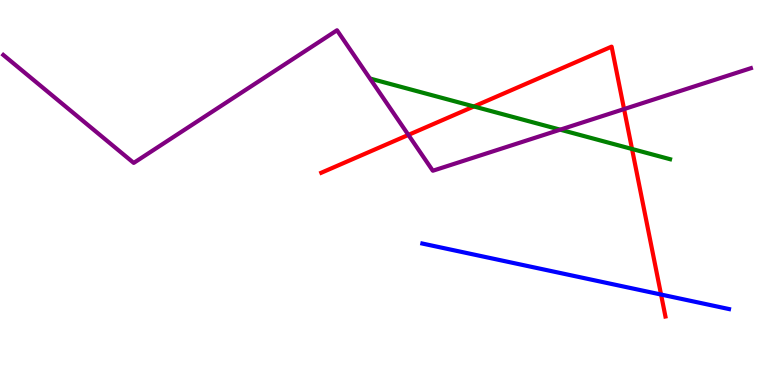[{'lines': ['blue', 'red'], 'intersections': [{'x': 8.53, 'y': 2.35}]}, {'lines': ['green', 'red'], 'intersections': [{'x': 6.11, 'y': 7.23}, {'x': 8.16, 'y': 6.13}]}, {'lines': ['purple', 'red'], 'intersections': [{'x': 5.27, 'y': 6.5}, {'x': 8.05, 'y': 7.17}]}, {'lines': ['blue', 'green'], 'intersections': []}, {'lines': ['blue', 'purple'], 'intersections': []}, {'lines': ['green', 'purple'], 'intersections': [{'x': 7.23, 'y': 6.63}]}]